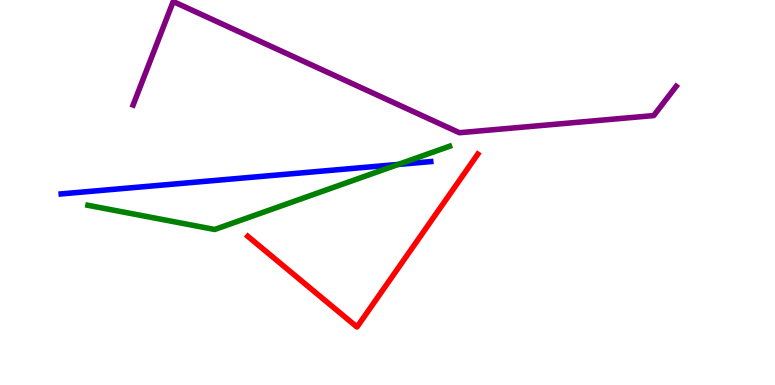[{'lines': ['blue', 'red'], 'intersections': []}, {'lines': ['green', 'red'], 'intersections': []}, {'lines': ['purple', 'red'], 'intersections': []}, {'lines': ['blue', 'green'], 'intersections': [{'x': 5.14, 'y': 5.73}]}, {'lines': ['blue', 'purple'], 'intersections': []}, {'lines': ['green', 'purple'], 'intersections': []}]